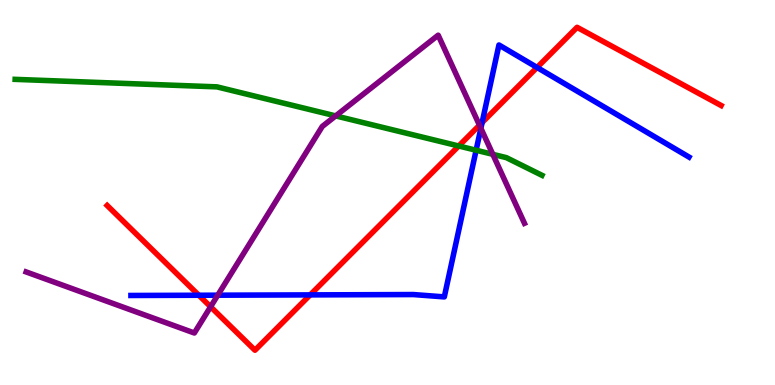[{'lines': ['blue', 'red'], 'intersections': [{'x': 2.57, 'y': 2.33}, {'x': 4.0, 'y': 2.34}, {'x': 6.22, 'y': 6.82}, {'x': 6.93, 'y': 8.25}]}, {'lines': ['green', 'red'], 'intersections': [{'x': 5.92, 'y': 6.21}]}, {'lines': ['purple', 'red'], 'intersections': [{'x': 2.72, 'y': 2.03}, {'x': 6.19, 'y': 6.75}]}, {'lines': ['blue', 'green'], 'intersections': [{'x': 6.14, 'y': 6.1}]}, {'lines': ['blue', 'purple'], 'intersections': [{'x': 2.81, 'y': 2.33}, {'x': 6.2, 'y': 6.67}]}, {'lines': ['green', 'purple'], 'intersections': [{'x': 4.33, 'y': 6.99}, {'x': 6.36, 'y': 5.99}]}]